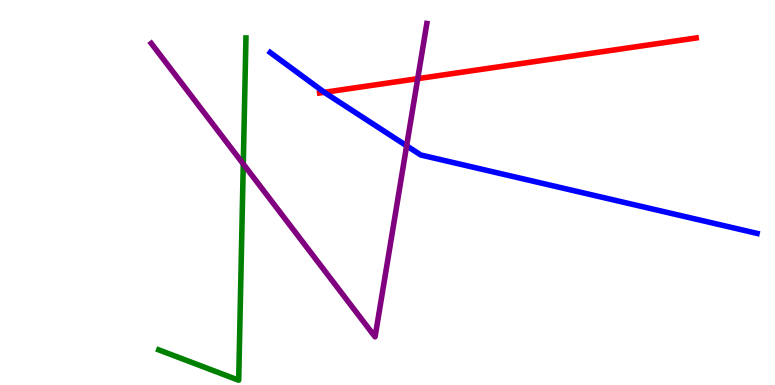[{'lines': ['blue', 'red'], 'intersections': [{'x': 4.18, 'y': 7.6}]}, {'lines': ['green', 'red'], 'intersections': []}, {'lines': ['purple', 'red'], 'intersections': [{'x': 5.39, 'y': 7.96}]}, {'lines': ['blue', 'green'], 'intersections': []}, {'lines': ['blue', 'purple'], 'intersections': [{'x': 5.25, 'y': 6.21}]}, {'lines': ['green', 'purple'], 'intersections': [{'x': 3.14, 'y': 5.74}]}]